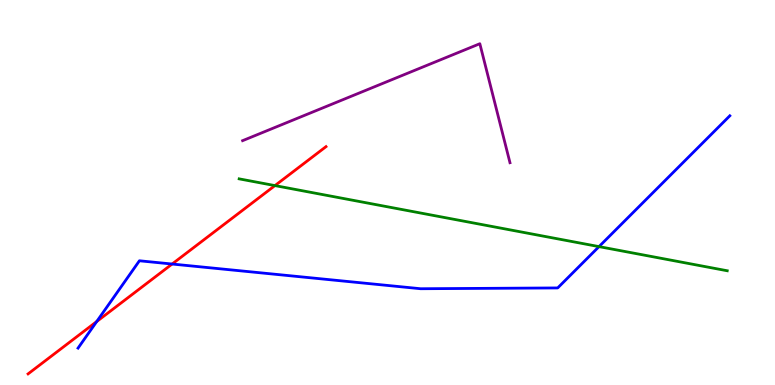[{'lines': ['blue', 'red'], 'intersections': [{'x': 1.25, 'y': 1.65}, {'x': 2.22, 'y': 3.14}]}, {'lines': ['green', 'red'], 'intersections': [{'x': 3.55, 'y': 5.18}]}, {'lines': ['purple', 'red'], 'intersections': []}, {'lines': ['blue', 'green'], 'intersections': [{'x': 7.73, 'y': 3.59}]}, {'lines': ['blue', 'purple'], 'intersections': []}, {'lines': ['green', 'purple'], 'intersections': []}]